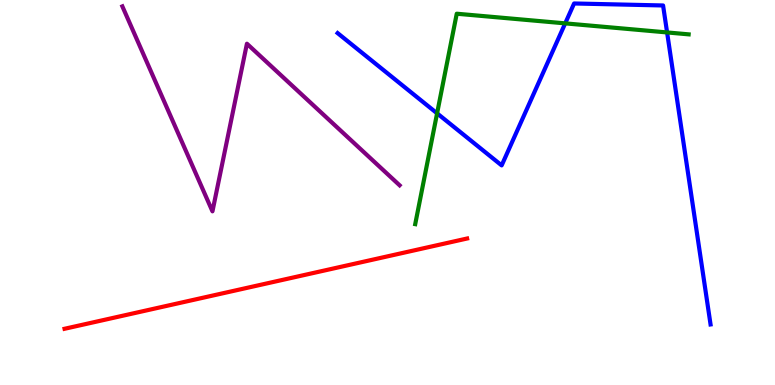[{'lines': ['blue', 'red'], 'intersections': []}, {'lines': ['green', 'red'], 'intersections': []}, {'lines': ['purple', 'red'], 'intersections': []}, {'lines': ['blue', 'green'], 'intersections': [{'x': 5.64, 'y': 7.06}, {'x': 7.29, 'y': 9.39}, {'x': 8.61, 'y': 9.16}]}, {'lines': ['blue', 'purple'], 'intersections': []}, {'lines': ['green', 'purple'], 'intersections': []}]